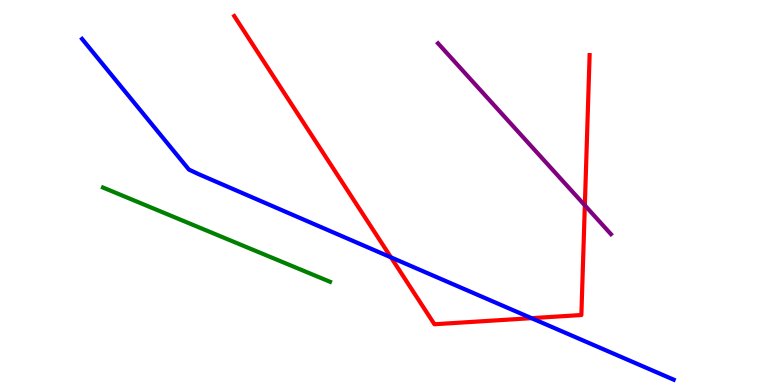[{'lines': ['blue', 'red'], 'intersections': [{'x': 5.04, 'y': 3.32}, {'x': 6.86, 'y': 1.74}]}, {'lines': ['green', 'red'], 'intersections': []}, {'lines': ['purple', 'red'], 'intersections': [{'x': 7.55, 'y': 4.67}]}, {'lines': ['blue', 'green'], 'intersections': []}, {'lines': ['blue', 'purple'], 'intersections': []}, {'lines': ['green', 'purple'], 'intersections': []}]